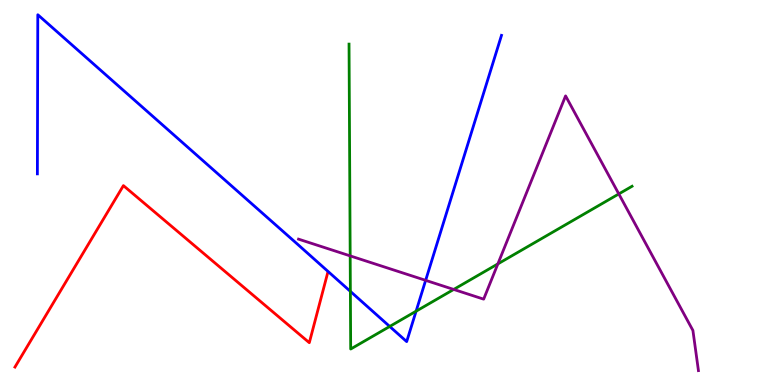[{'lines': ['blue', 'red'], 'intersections': []}, {'lines': ['green', 'red'], 'intersections': []}, {'lines': ['purple', 'red'], 'intersections': []}, {'lines': ['blue', 'green'], 'intersections': [{'x': 4.52, 'y': 2.43}, {'x': 5.03, 'y': 1.52}, {'x': 5.37, 'y': 1.92}]}, {'lines': ['blue', 'purple'], 'intersections': [{'x': 5.49, 'y': 2.72}]}, {'lines': ['green', 'purple'], 'intersections': [{'x': 4.52, 'y': 3.35}, {'x': 5.85, 'y': 2.48}, {'x': 6.42, 'y': 3.15}, {'x': 7.98, 'y': 4.96}]}]